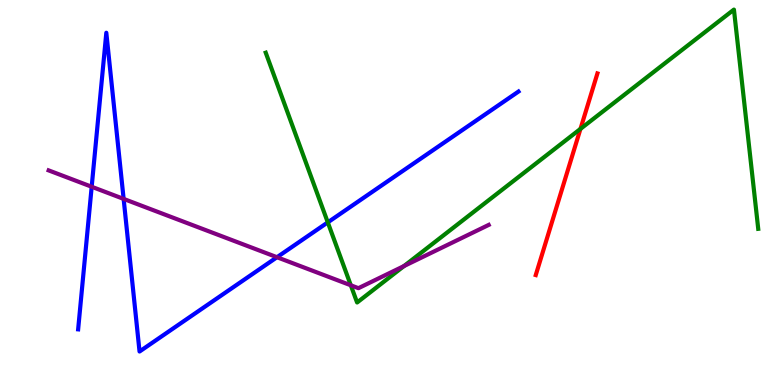[{'lines': ['blue', 'red'], 'intersections': []}, {'lines': ['green', 'red'], 'intersections': [{'x': 7.49, 'y': 6.65}]}, {'lines': ['purple', 'red'], 'intersections': []}, {'lines': ['blue', 'green'], 'intersections': [{'x': 4.23, 'y': 4.22}]}, {'lines': ['blue', 'purple'], 'intersections': [{'x': 1.18, 'y': 5.15}, {'x': 1.6, 'y': 4.83}, {'x': 3.57, 'y': 3.32}]}, {'lines': ['green', 'purple'], 'intersections': [{'x': 4.53, 'y': 2.59}, {'x': 5.21, 'y': 3.09}]}]